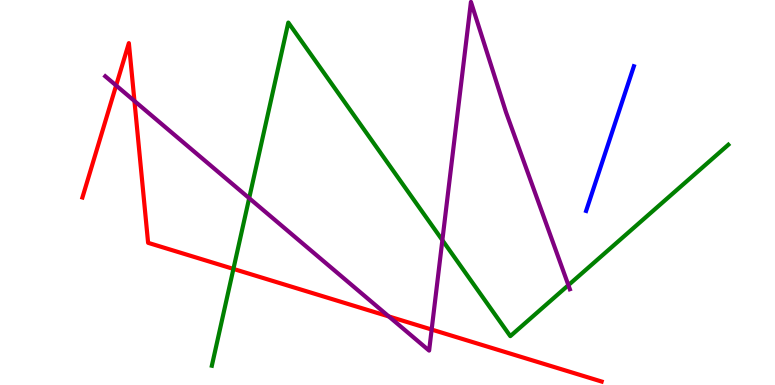[{'lines': ['blue', 'red'], 'intersections': []}, {'lines': ['green', 'red'], 'intersections': [{'x': 3.01, 'y': 3.02}]}, {'lines': ['purple', 'red'], 'intersections': [{'x': 1.5, 'y': 7.78}, {'x': 1.73, 'y': 7.38}, {'x': 5.02, 'y': 1.78}, {'x': 5.57, 'y': 1.44}]}, {'lines': ['blue', 'green'], 'intersections': []}, {'lines': ['blue', 'purple'], 'intersections': []}, {'lines': ['green', 'purple'], 'intersections': [{'x': 3.22, 'y': 4.85}, {'x': 5.71, 'y': 3.76}, {'x': 7.33, 'y': 2.59}]}]